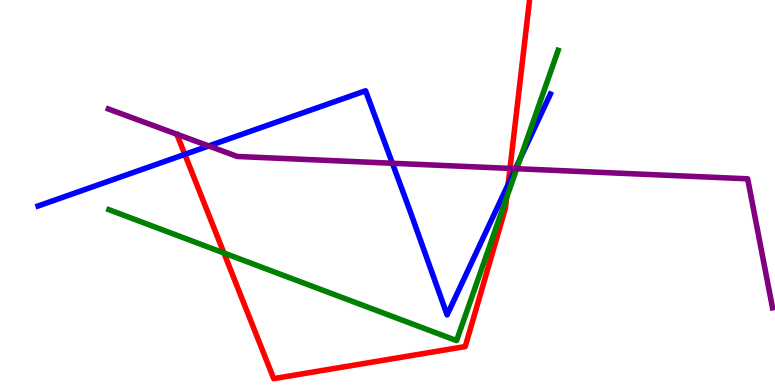[{'lines': ['blue', 'red'], 'intersections': [{'x': 2.38, 'y': 5.99}, {'x': 6.56, 'y': 5.21}]}, {'lines': ['green', 'red'], 'intersections': [{'x': 2.89, 'y': 3.43}, {'x': 6.54, 'y': 4.87}]}, {'lines': ['purple', 'red'], 'intersections': [{'x': 6.58, 'y': 5.63}]}, {'lines': ['blue', 'green'], 'intersections': [{'x': 6.72, 'y': 5.89}]}, {'lines': ['blue', 'purple'], 'intersections': [{'x': 2.69, 'y': 6.21}, {'x': 5.06, 'y': 5.76}, {'x': 6.65, 'y': 5.62}]}, {'lines': ['green', 'purple'], 'intersections': [{'x': 6.67, 'y': 5.62}]}]